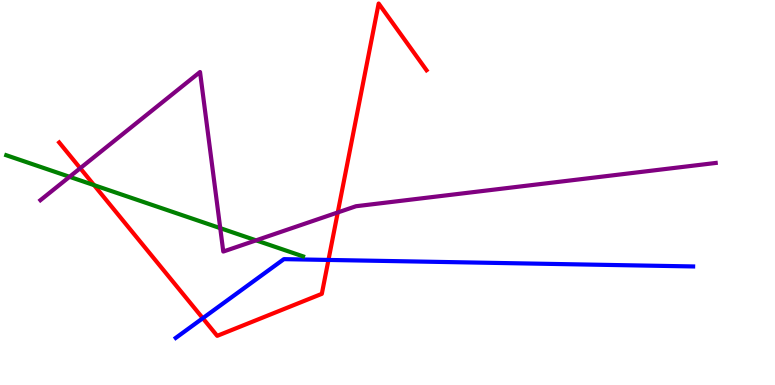[{'lines': ['blue', 'red'], 'intersections': [{'x': 2.62, 'y': 1.73}, {'x': 4.24, 'y': 3.25}]}, {'lines': ['green', 'red'], 'intersections': [{'x': 1.21, 'y': 5.19}]}, {'lines': ['purple', 'red'], 'intersections': [{'x': 1.04, 'y': 5.63}, {'x': 4.36, 'y': 4.48}]}, {'lines': ['blue', 'green'], 'intersections': []}, {'lines': ['blue', 'purple'], 'intersections': []}, {'lines': ['green', 'purple'], 'intersections': [{'x': 0.897, 'y': 5.41}, {'x': 2.84, 'y': 4.07}, {'x': 3.3, 'y': 3.76}]}]